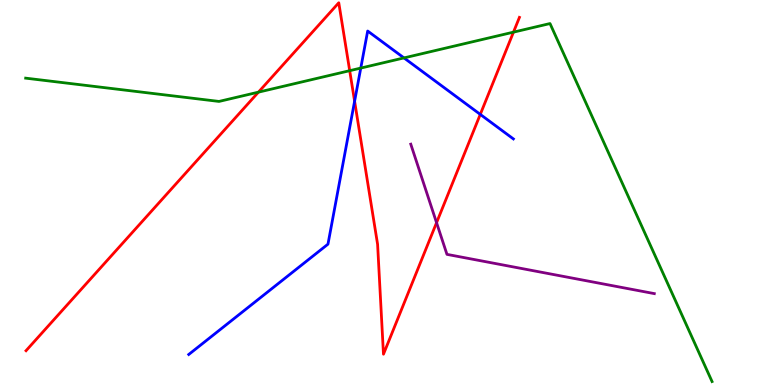[{'lines': ['blue', 'red'], 'intersections': [{'x': 4.58, 'y': 7.37}, {'x': 6.2, 'y': 7.03}]}, {'lines': ['green', 'red'], 'intersections': [{'x': 3.33, 'y': 7.61}, {'x': 4.51, 'y': 8.16}, {'x': 6.63, 'y': 9.17}]}, {'lines': ['purple', 'red'], 'intersections': [{'x': 5.63, 'y': 4.22}]}, {'lines': ['blue', 'green'], 'intersections': [{'x': 4.66, 'y': 8.23}, {'x': 5.21, 'y': 8.5}]}, {'lines': ['blue', 'purple'], 'intersections': []}, {'lines': ['green', 'purple'], 'intersections': []}]